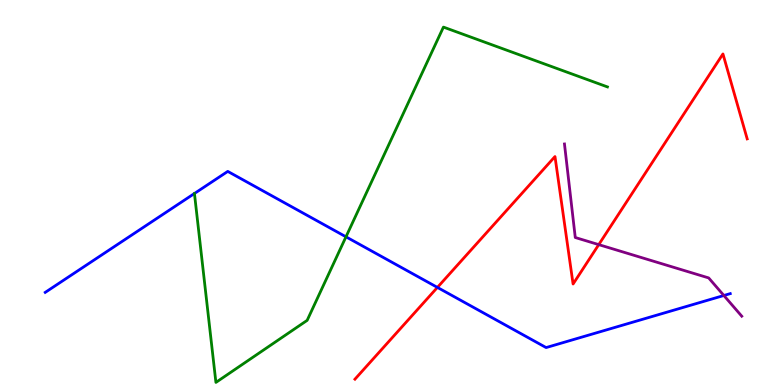[{'lines': ['blue', 'red'], 'intersections': [{'x': 5.64, 'y': 2.53}]}, {'lines': ['green', 'red'], 'intersections': []}, {'lines': ['purple', 'red'], 'intersections': [{'x': 7.73, 'y': 3.65}]}, {'lines': ['blue', 'green'], 'intersections': [{'x': 4.46, 'y': 3.85}]}, {'lines': ['blue', 'purple'], 'intersections': [{'x': 9.34, 'y': 2.32}]}, {'lines': ['green', 'purple'], 'intersections': []}]